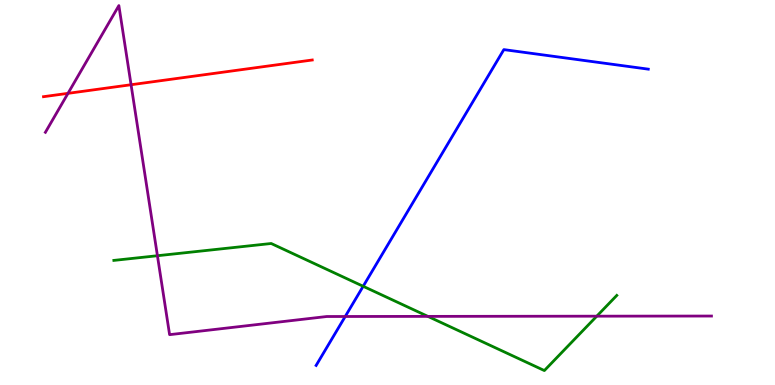[{'lines': ['blue', 'red'], 'intersections': []}, {'lines': ['green', 'red'], 'intersections': []}, {'lines': ['purple', 'red'], 'intersections': [{'x': 0.877, 'y': 7.58}, {'x': 1.69, 'y': 7.8}]}, {'lines': ['blue', 'green'], 'intersections': [{'x': 4.69, 'y': 2.56}]}, {'lines': ['blue', 'purple'], 'intersections': [{'x': 4.45, 'y': 1.78}]}, {'lines': ['green', 'purple'], 'intersections': [{'x': 2.03, 'y': 3.36}, {'x': 5.52, 'y': 1.78}, {'x': 7.7, 'y': 1.79}]}]